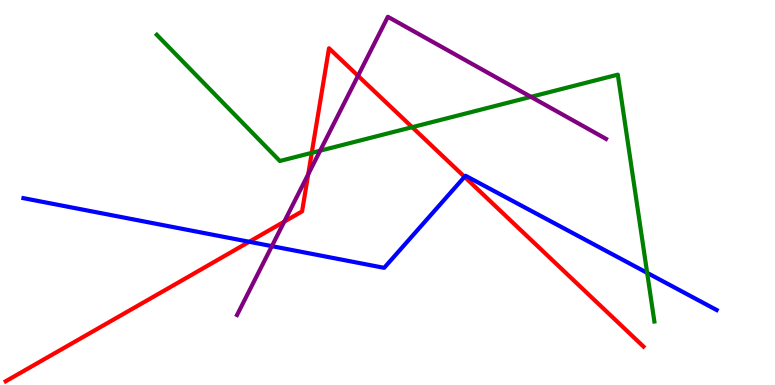[{'lines': ['blue', 'red'], 'intersections': [{'x': 3.22, 'y': 3.72}, {'x': 5.99, 'y': 5.41}]}, {'lines': ['green', 'red'], 'intersections': [{'x': 4.02, 'y': 6.03}, {'x': 5.32, 'y': 6.7}]}, {'lines': ['purple', 'red'], 'intersections': [{'x': 3.67, 'y': 4.24}, {'x': 3.98, 'y': 5.47}, {'x': 4.62, 'y': 8.03}]}, {'lines': ['blue', 'green'], 'intersections': [{'x': 8.35, 'y': 2.91}]}, {'lines': ['blue', 'purple'], 'intersections': [{'x': 3.51, 'y': 3.61}]}, {'lines': ['green', 'purple'], 'intersections': [{'x': 4.13, 'y': 6.09}, {'x': 6.85, 'y': 7.48}]}]